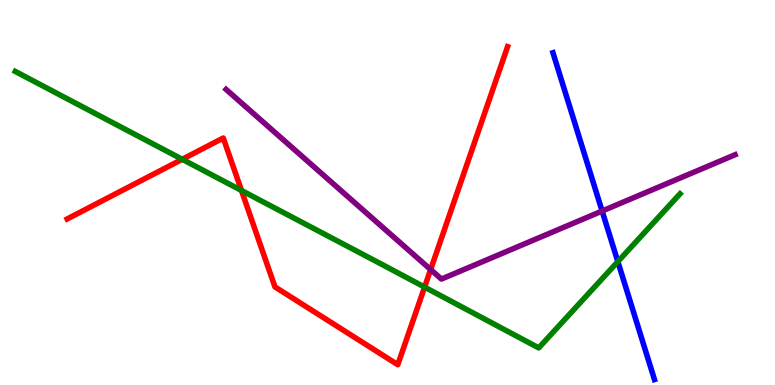[{'lines': ['blue', 'red'], 'intersections': []}, {'lines': ['green', 'red'], 'intersections': [{'x': 2.35, 'y': 5.86}, {'x': 3.12, 'y': 5.05}, {'x': 5.48, 'y': 2.54}]}, {'lines': ['purple', 'red'], 'intersections': [{'x': 5.56, 'y': 3.0}]}, {'lines': ['blue', 'green'], 'intersections': [{'x': 7.97, 'y': 3.2}]}, {'lines': ['blue', 'purple'], 'intersections': [{'x': 7.77, 'y': 4.52}]}, {'lines': ['green', 'purple'], 'intersections': []}]